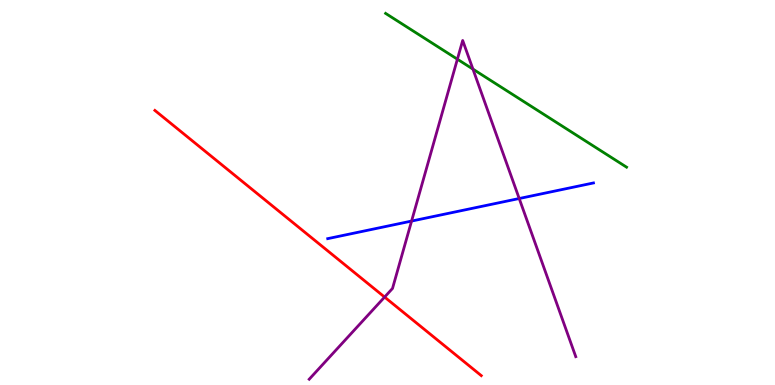[{'lines': ['blue', 'red'], 'intersections': []}, {'lines': ['green', 'red'], 'intersections': []}, {'lines': ['purple', 'red'], 'intersections': [{'x': 4.96, 'y': 2.28}]}, {'lines': ['blue', 'green'], 'intersections': []}, {'lines': ['blue', 'purple'], 'intersections': [{'x': 5.31, 'y': 4.26}, {'x': 6.7, 'y': 4.84}]}, {'lines': ['green', 'purple'], 'intersections': [{'x': 5.9, 'y': 8.46}, {'x': 6.1, 'y': 8.2}]}]